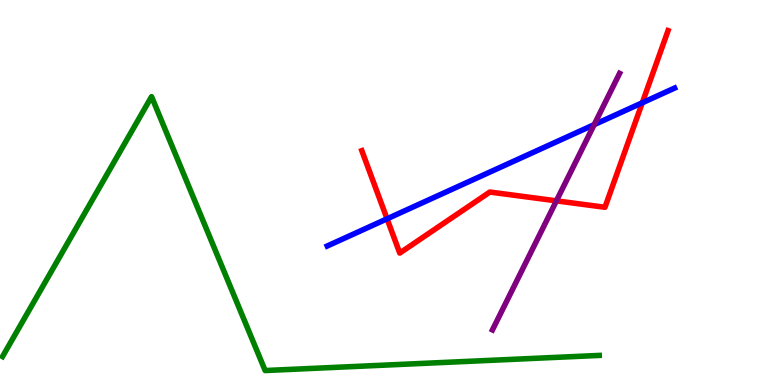[{'lines': ['blue', 'red'], 'intersections': [{'x': 4.99, 'y': 4.32}, {'x': 8.29, 'y': 7.33}]}, {'lines': ['green', 'red'], 'intersections': []}, {'lines': ['purple', 'red'], 'intersections': [{'x': 7.18, 'y': 4.78}]}, {'lines': ['blue', 'green'], 'intersections': []}, {'lines': ['blue', 'purple'], 'intersections': [{'x': 7.67, 'y': 6.76}]}, {'lines': ['green', 'purple'], 'intersections': []}]